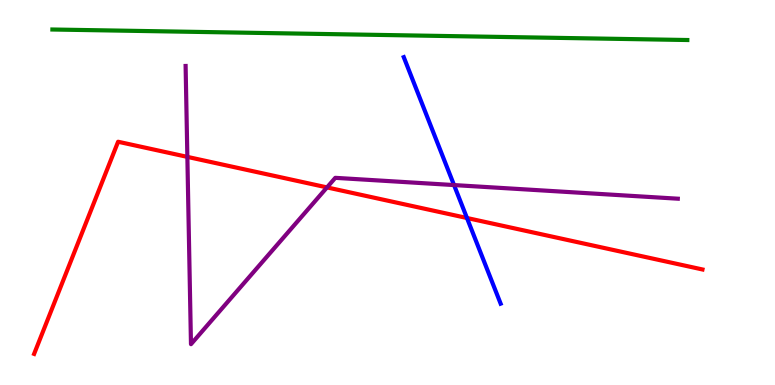[{'lines': ['blue', 'red'], 'intersections': [{'x': 6.03, 'y': 4.34}]}, {'lines': ['green', 'red'], 'intersections': []}, {'lines': ['purple', 'red'], 'intersections': [{'x': 2.42, 'y': 5.93}, {'x': 4.22, 'y': 5.13}]}, {'lines': ['blue', 'green'], 'intersections': []}, {'lines': ['blue', 'purple'], 'intersections': [{'x': 5.86, 'y': 5.19}]}, {'lines': ['green', 'purple'], 'intersections': []}]